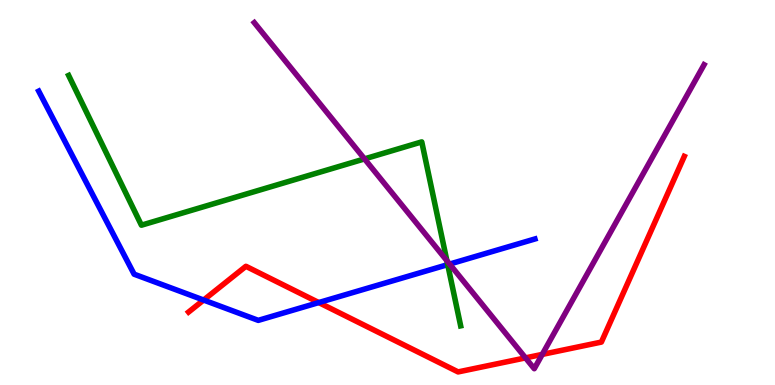[{'lines': ['blue', 'red'], 'intersections': [{'x': 2.63, 'y': 2.21}, {'x': 4.11, 'y': 2.14}]}, {'lines': ['green', 'red'], 'intersections': []}, {'lines': ['purple', 'red'], 'intersections': [{'x': 6.78, 'y': 0.704}, {'x': 7.0, 'y': 0.795}]}, {'lines': ['blue', 'green'], 'intersections': [{'x': 5.78, 'y': 3.13}]}, {'lines': ['blue', 'purple'], 'intersections': [{'x': 5.8, 'y': 3.14}]}, {'lines': ['green', 'purple'], 'intersections': [{'x': 4.7, 'y': 5.87}, {'x': 5.77, 'y': 3.23}]}]